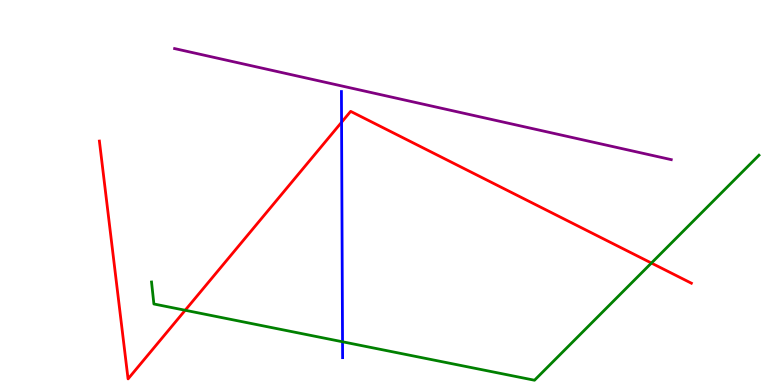[{'lines': ['blue', 'red'], 'intersections': [{'x': 4.41, 'y': 6.82}]}, {'lines': ['green', 'red'], 'intersections': [{'x': 2.39, 'y': 1.94}, {'x': 8.41, 'y': 3.17}]}, {'lines': ['purple', 'red'], 'intersections': []}, {'lines': ['blue', 'green'], 'intersections': [{'x': 4.42, 'y': 1.12}]}, {'lines': ['blue', 'purple'], 'intersections': []}, {'lines': ['green', 'purple'], 'intersections': []}]